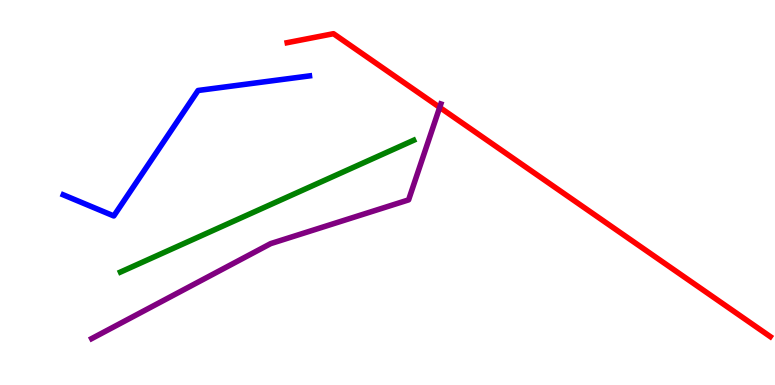[{'lines': ['blue', 'red'], 'intersections': []}, {'lines': ['green', 'red'], 'intersections': []}, {'lines': ['purple', 'red'], 'intersections': [{'x': 5.67, 'y': 7.21}]}, {'lines': ['blue', 'green'], 'intersections': []}, {'lines': ['blue', 'purple'], 'intersections': []}, {'lines': ['green', 'purple'], 'intersections': []}]